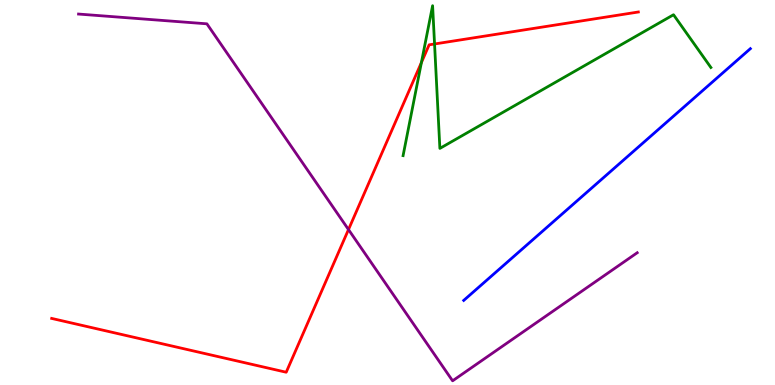[{'lines': ['blue', 'red'], 'intersections': []}, {'lines': ['green', 'red'], 'intersections': [{'x': 5.44, 'y': 8.38}, {'x': 5.61, 'y': 8.86}]}, {'lines': ['purple', 'red'], 'intersections': [{'x': 4.5, 'y': 4.04}]}, {'lines': ['blue', 'green'], 'intersections': []}, {'lines': ['blue', 'purple'], 'intersections': []}, {'lines': ['green', 'purple'], 'intersections': []}]